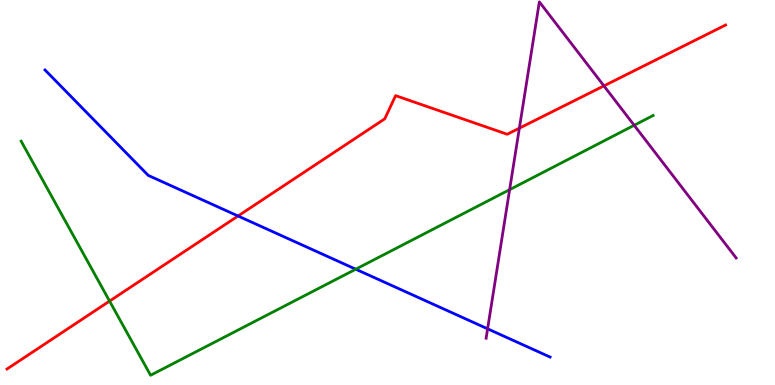[{'lines': ['blue', 'red'], 'intersections': [{'x': 3.07, 'y': 4.39}]}, {'lines': ['green', 'red'], 'intersections': [{'x': 1.41, 'y': 2.18}]}, {'lines': ['purple', 'red'], 'intersections': [{'x': 6.7, 'y': 6.67}, {'x': 7.79, 'y': 7.77}]}, {'lines': ['blue', 'green'], 'intersections': [{'x': 4.59, 'y': 3.01}]}, {'lines': ['blue', 'purple'], 'intersections': [{'x': 6.29, 'y': 1.46}]}, {'lines': ['green', 'purple'], 'intersections': [{'x': 6.58, 'y': 5.07}, {'x': 8.18, 'y': 6.75}]}]